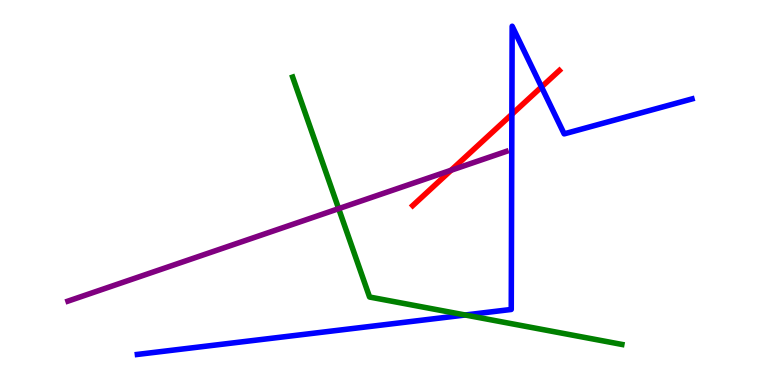[{'lines': ['blue', 'red'], 'intersections': [{'x': 6.6, 'y': 7.03}, {'x': 6.99, 'y': 7.74}]}, {'lines': ['green', 'red'], 'intersections': []}, {'lines': ['purple', 'red'], 'intersections': [{'x': 5.82, 'y': 5.58}]}, {'lines': ['blue', 'green'], 'intersections': [{'x': 6.0, 'y': 1.82}]}, {'lines': ['blue', 'purple'], 'intersections': []}, {'lines': ['green', 'purple'], 'intersections': [{'x': 4.37, 'y': 4.58}]}]